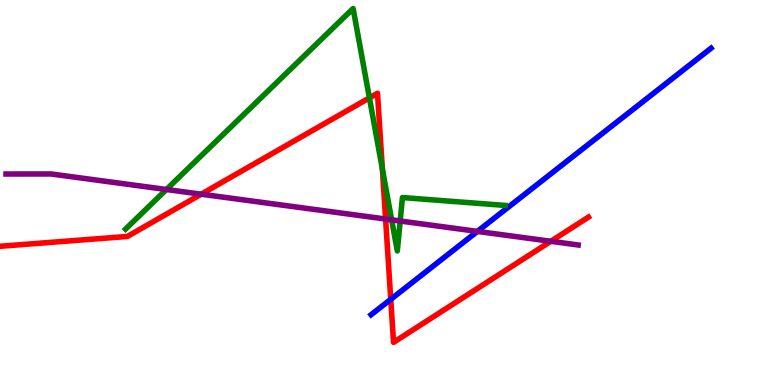[{'lines': ['blue', 'red'], 'intersections': [{'x': 5.04, 'y': 2.23}]}, {'lines': ['green', 'red'], 'intersections': [{'x': 4.77, 'y': 7.46}, {'x': 4.93, 'y': 5.61}]}, {'lines': ['purple', 'red'], 'intersections': [{'x': 2.6, 'y': 4.96}, {'x': 4.98, 'y': 4.31}, {'x': 7.11, 'y': 3.73}]}, {'lines': ['blue', 'green'], 'intersections': []}, {'lines': ['blue', 'purple'], 'intersections': [{'x': 6.16, 'y': 3.99}]}, {'lines': ['green', 'purple'], 'intersections': [{'x': 2.15, 'y': 5.08}, {'x': 5.05, 'y': 4.29}, {'x': 5.16, 'y': 4.26}]}]